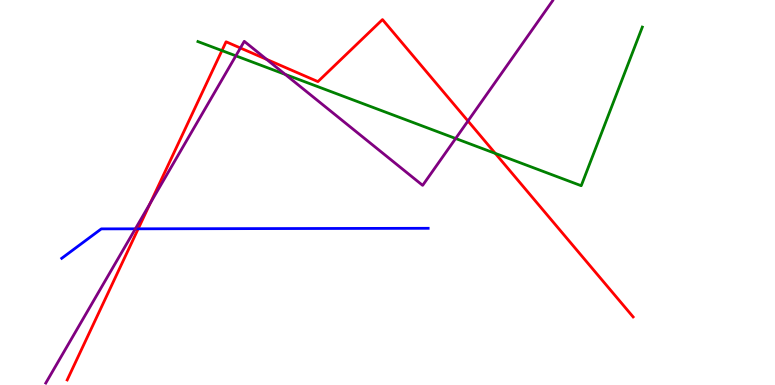[{'lines': ['blue', 'red'], 'intersections': [{'x': 1.78, 'y': 4.06}]}, {'lines': ['green', 'red'], 'intersections': [{'x': 2.86, 'y': 8.69}, {'x': 6.39, 'y': 6.02}]}, {'lines': ['purple', 'red'], 'intersections': [{'x': 1.94, 'y': 4.72}, {'x': 3.1, 'y': 8.75}, {'x': 3.44, 'y': 8.46}, {'x': 6.04, 'y': 6.86}]}, {'lines': ['blue', 'green'], 'intersections': []}, {'lines': ['blue', 'purple'], 'intersections': [{'x': 1.75, 'y': 4.06}]}, {'lines': ['green', 'purple'], 'intersections': [{'x': 3.04, 'y': 8.55}, {'x': 3.68, 'y': 8.07}, {'x': 5.88, 'y': 6.4}]}]